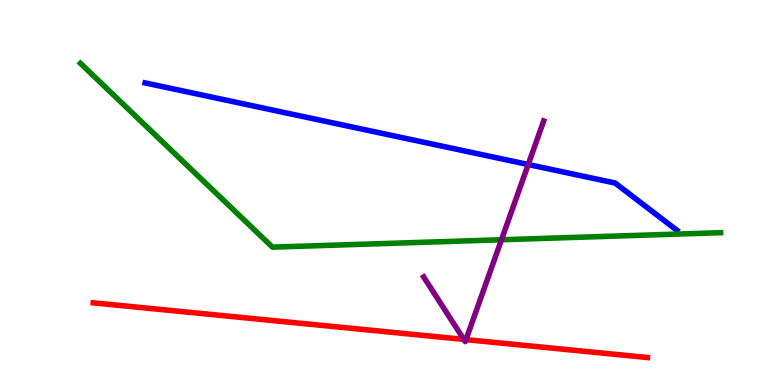[{'lines': ['blue', 'red'], 'intersections': []}, {'lines': ['green', 'red'], 'intersections': []}, {'lines': ['purple', 'red'], 'intersections': [{'x': 5.98, 'y': 1.18}, {'x': 6.01, 'y': 1.18}]}, {'lines': ['blue', 'green'], 'intersections': []}, {'lines': ['blue', 'purple'], 'intersections': [{'x': 6.82, 'y': 5.73}]}, {'lines': ['green', 'purple'], 'intersections': [{'x': 6.47, 'y': 3.77}]}]